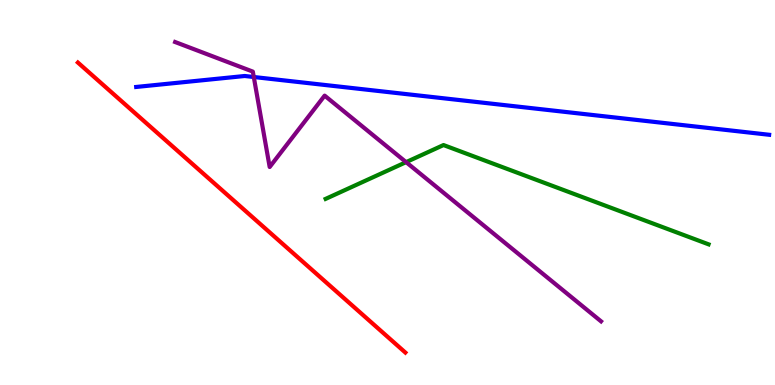[{'lines': ['blue', 'red'], 'intersections': []}, {'lines': ['green', 'red'], 'intersections': []}, {'lines': ['purple', 'red'], 'intersections': []}, {'lines': ['blue', 'green'], 'intersections': []}, {'lines': ['blue', 'purple'], 'intersections': [{'x': 3.27, 'y': 8.0}]}, {'lines': ['green', 'purple'], 'intersections': [{'x': 5.24, 'y': 5.79}]}]